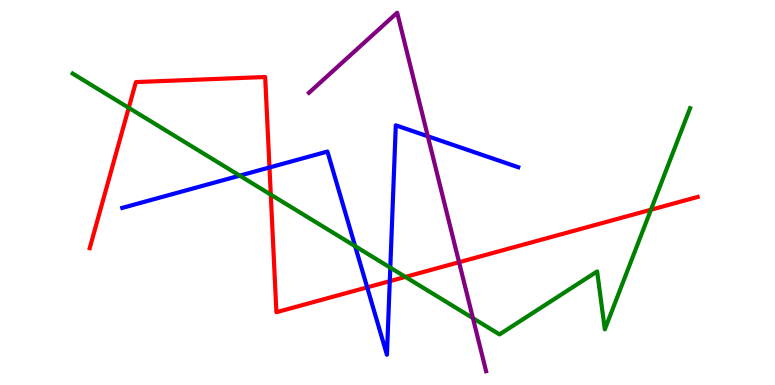[{'lines': ['blue', 'red'], 'intersections': [{'x': 3.48, 'y': 5.65}, {'x': 4.74, 'y': 2.54}, {'x': 5.03, 'y': 2.7}]}, {'lines': ['green', 'red'], 'intersections': [{'x': 1.66, 'y': 7.2}, {'x': 3.49, 'y': 4.94}, {'x': 5.23, 'y': 2.81}, {'x': 8.4, 'y': 4.55}]}, {'lines': ['purple', 'red'], 'intersections': [{'x': 5.92, 'y': 3.19}]}, {'lines': ['blue', 'green'], 'intersections': [{'x': 3.09, 'y': 5.44}, {'x': 4.58, 'y': 3.61}, {'x': 5.04, 'y': 3.05}]}, {'lines': ['blue', 'purple'], 'intersections': [{'x': 5.52, 'y': 6.46}]}, {'lines': ['green', 'purple'], 'intersections': [{'x': 6.1, 'y': 1.74}]}]